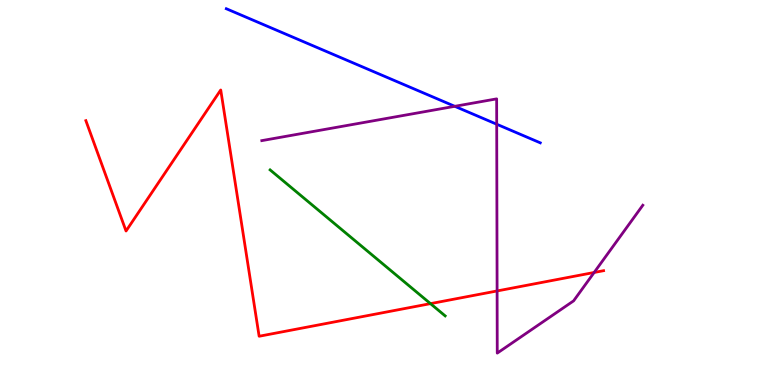[{'lines': ['blue', 'red'], 'intersections': []}, {'lines': ['green', 'red'], 'intersections': [{'x': 5.55, 'y': 2.11}]}, {'lines': ['purple', 'red'], 'intersections': [{'x': 6.41, 'y': 2.44}, {'x': 7.67, 'y': 2.92}]}, {'lines': ['blue', 'green'], 'intersections': []}, {'lines': ['blue', 'purple'], 'intersections': [{'x': 5.87, 'y': 7.24}, {'x': 6.41, 'y': 6.77}]}, {'lines': ['green', 'purple'], 'intersections': []}]